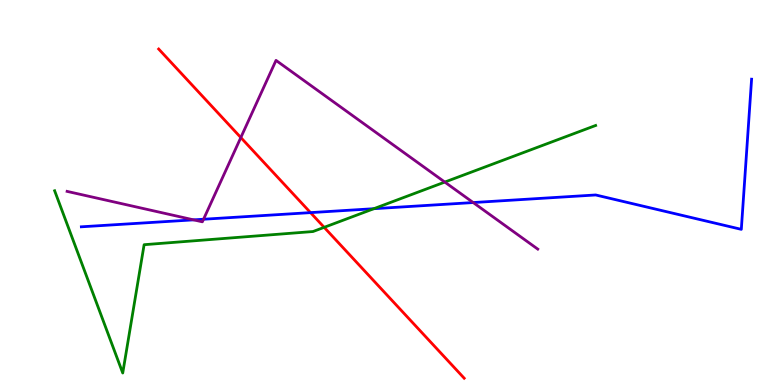[{'lines': ['blue', 'red'], 'intersections': [{'x': 4.01, 'y': 4.48}]}, {'lines': ['green', 'red'], 'intersections': [{'x': 4.18, 'y': 4.1}]}, {'lines': ['purple', 'red'], 'intersections': [{'x': 3.11, 'y': 6.43}]}, {'lines': ['blue', 'green'], 'intersections': [{'x': 4.82, 'y': 4.58}]}, {'lines': ['blue', 'purple'], 'intersections': [{'x': 2.5, 'y': 4.29}, {'x': 2.63, 'y': 4.31}, {'x': 6.11, 'y': 4.74}]}, {'lines': ['green', 'purple'], 'intersections': [{'x': 5.74, 'y': 5.27}]}]